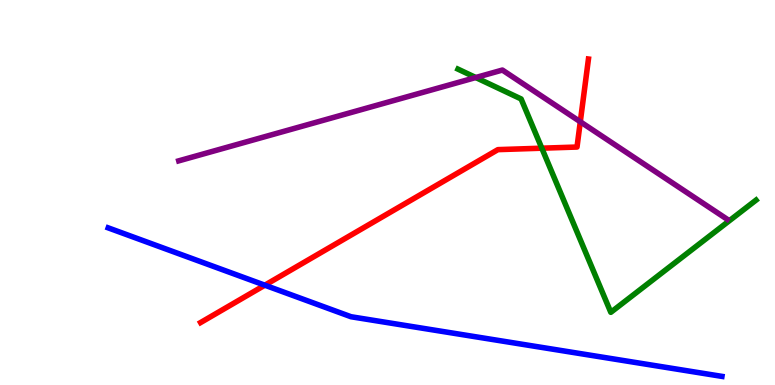[{'lines': ['blue', 'red'], 'intersections': [{'x': 3.42, 'y': 2.59}]}, {'lines': ['green', 'red'], 'intersections': [{'x': 6.99, 'y': 6.15}]}, {'lines': ['purple', 'red'], 'intersections': [{'x': 7.49, 'y': 6.84}]}, {'lines': ['blue', 'green'], 'intersections': []}, {'lines': ['blue', 'purple'], 'intersections': []}, {'lines': ['green', 'purple'], 'intersections': [{'x': 6.14, 'y': 7.99}]}]